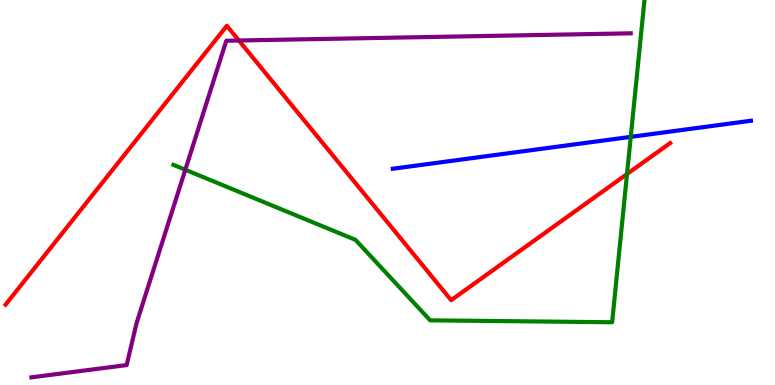[{'lines': ['blue', 'red'], 'intersections': []}, {'lines': ['green', 'red'], 'intersections': [{'x': 8.09, 'y': 5.48}]}, {'lines': ['purple', 'red'], 'intersections': [{'x': 3.08, 'y': 8.95}]}, {'lines': ['blue', 'green'], 'intersections': [{'x': 8.14, 'y': 6.45}]}, {'lines': ['blue', 'purple'], 'intersections': []}, {'lines': ['green', 'purple'], 'intersections': [{'x': 2.39, 'y': 5.59}]}]